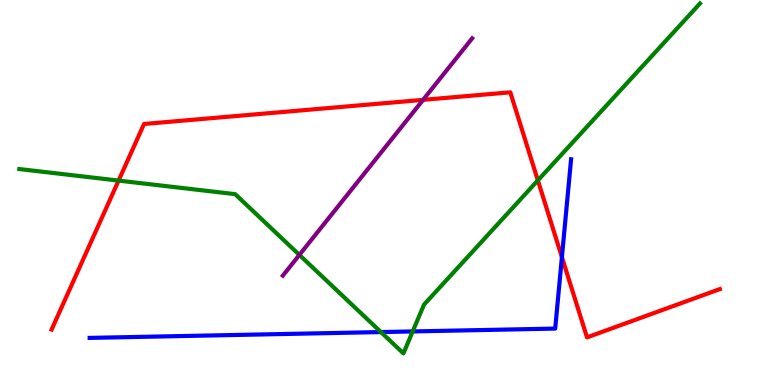[{'lines': ['blue', 'red'], 'intersections': [{'x': 7.25, 'y': 3.32}]}, {'lines': ['green', 'red'], 'intersections': [{'x': 1.53, 'y': 5.31}, {'x': 6.94, 'y': 5.31}]}, {'lines': ['purple', 'red'], 'intersections': [{'x': 5.46, 'y': 7.41}]}, {'lines': ['blue', 'green'], 'intersections': [{'x': 4.91, 'y': 1.37}, {'x': 5.33, 'y': 1.39}]}, {'lines': ['blue', 'purple'], 'intersections': []}, {'lines': ['green', 'purple'], 'intersections': [{'x': 3.86, 'y': 3.38}]}]